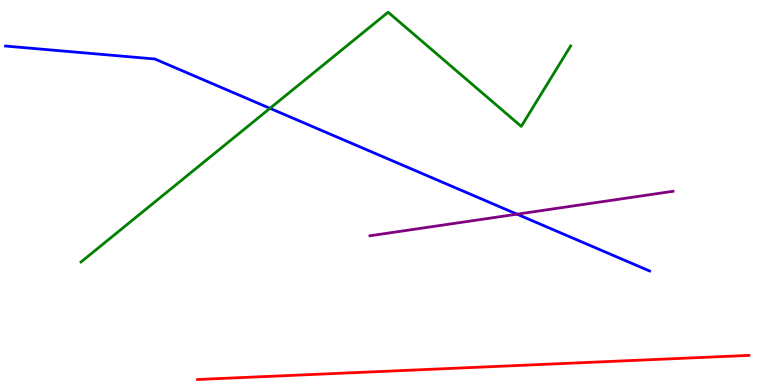[{'lines': ['blue', 'red'], 'intersections': []}, {'lines': ['green', 'red'], 'intersections': []}, {'lines': ['purple', 'red'], 'intersections': []}, {'lines': ['blue', 'green'], 'intersections': [{'x': 3.48, 'y': 7.19}]}, {'lines': ['blue', 'purple'], 'intersections': [{'x': 6.67, 'y': 4.44}]}, {'lines': ['green', 'purple'], 'intersections': []}]